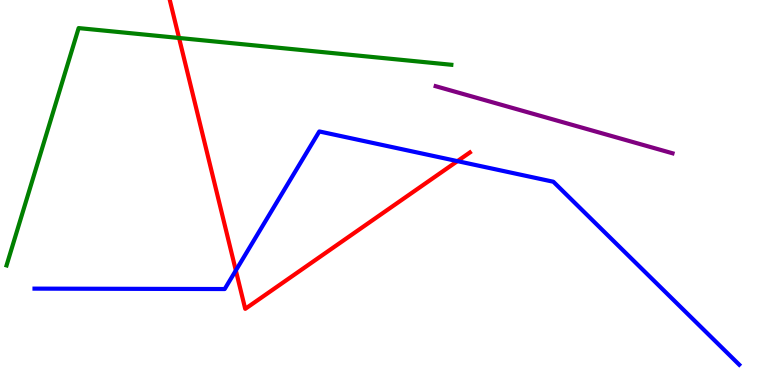[{'lines': ['blue', 'red'], 'intersections': [{'x': 3.04, 'y': 2.98}, {'x': 5.9, 'y': 5.81}]}, {'lines': ['green', 'red'], 'intersections': [{'x': 2.31, 'y': 9.01}]}, {'lines': ['purple', 'red'], 'intersections': []}, {'lines': ['blue', 'green'], 'intersections': []}, {'lines': ['blue', 'purple'], 'intersections': []}, {'lines': ['green', 'purple'], 'intersections': []}]